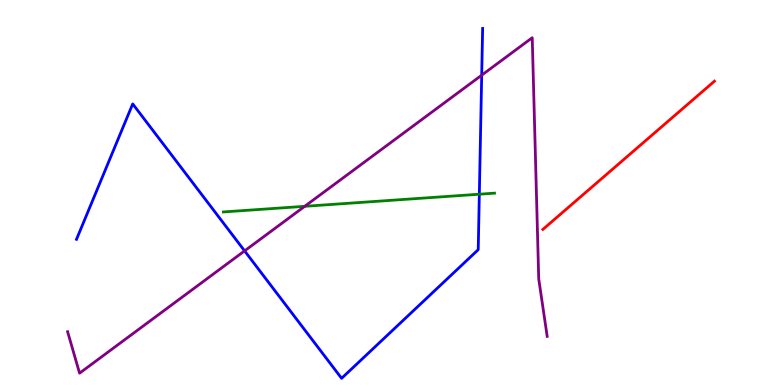[{'lines': ['blue', 'red'], 'intersections': []}, {'lines': ['green', 'red'], 'intersections': []}, {'lines': ['purple', 'red'], 'intersections': []}, {'lines': ['blue', 'green'], 'intersections': [{'x': 6.18, 'y': 4.96}]}, {'lines': ['blue', 'purple'], 'intersections': [{'x': 3.16, 'y': 3.48}, {'x': 6.22, 'y': 8.05}]}, {'lines': ['green', 'purple'], 'intersections': [{'x': 3.93, 'y': 4.64}]}]